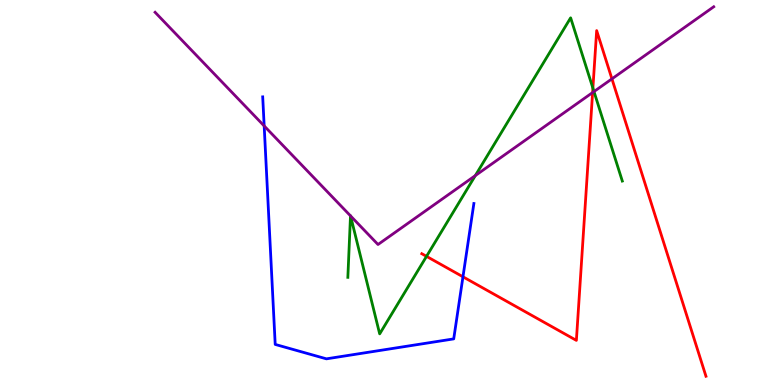[{'lines': ['blue', 'red'], 'intersections': [{'x': 5.97, 'y': 2.81}]}, {'lines': ['green', 'red'], 'intersections': [{'x': 5.5, 'y': 3.34}, {'x': 7.65, 'y': 7.71}]}, {'lines': ['purple', 'red'], 'intersections': [{'x': 7.65, 'y': 7.6}, {'x': 7.9, 'y': 7.95}]}, {'lines': ['blue', 'green'], 'intersections': []}, {'lines': ['blue', 'purple'], 'intersections': [{'x': 3.41, 'y': 6.73}]}, {'lines': ['green', 'purple'], 'intersections': [{'x': 4.52, 'y': 4.39}, {'x': 4.52, 'y': 4.39}, {'x': 6.13, 'y': 5.44}, {'x': 7.66, 'y': 7.62}]}]